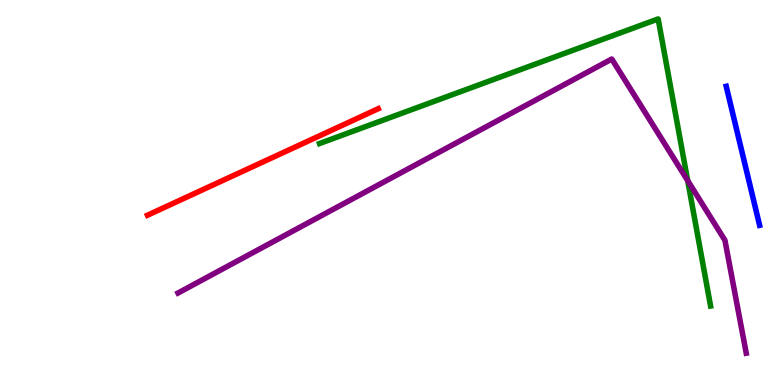[{'lines': ['blue', 'red'], 'intersections': []}, {'lines': ['green', 'red'], 'intersections': []}, {'lines': ['purple', 'red'], 'intersections': []}, {'lines': ['blue', 'green'], 'intersections': []}, {'lines': ['blue', 'purple'], 'intersections': []}, {'lines': ['green', 'purple'], 'intersections': [{'x': 8.87, 'y': 5.31}]}]